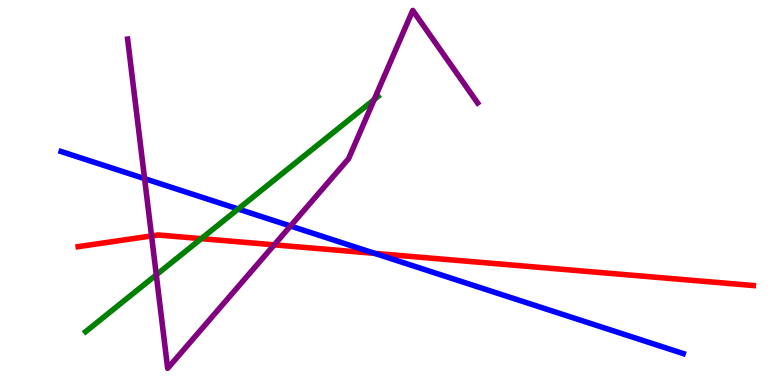[{'lines': ['blue', 'red'], 'intersections': [{'x': 4.84, 'y': 3.42}]}, {'lines': ['green', 'red'], 'intersections': [{'x': 2.6, 'y': 3.8}]}, {'lines': ['purple', 'red'], 'intersections': [{'x': 1.96, 'y': 3.87}, {'x': 3.54, 'y': 3.64}]}, {'lines': ['blue', 'green'], 'intersections': [{'x': 3.07, 'y': 4.57}]}, {'lines': ['blue', 'purple'], 'intersections': [{'x': 1.87, 'y': 5.36}, {'x': 3.75, 'y': 4.13}]}, {'lines': ['green', 'purple'], 'intersections': [{'x': 2.02, 'y': 2.86}, {'x': 4.83, 'y': 7.41}]}]